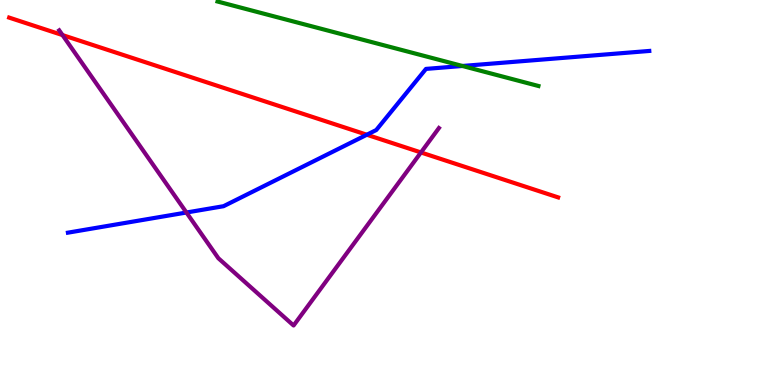[{'lines': ['blue', 'red'], 'intersections': [{'x': 4.73, 'y': 6.5}]}, {'lines': ['green', 'red'], 'intersections': []}, {'lines': ['purple', 'red'], 'intersections': [{'x': 0.807, 'y': 9.09}, {'x': 5.43, 'y': 6.04}]}, {'lines': ['blue', 'green'], 'intersections': [{'x': 5.97, 'y': 8.29}]}, {'lines': ['blue', 'purple'], 'intersections': [{'x': 2.41, 'y': 4.48}]}, {'lines': ['green', 'purple'], 'intersections': []}]